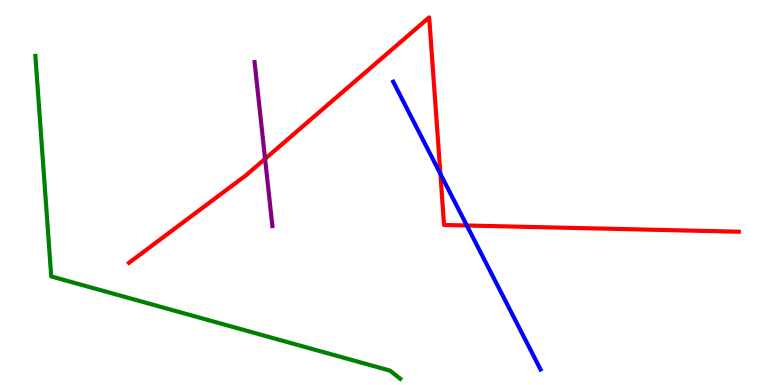[{'lines': ['blue', 'red'], 'intersections': [{'x': 5.68, 'y': 5.48}, {'x': 6.02, 'y': 4.14}]}, {'lines': ['green', 'red'], 'intersections': []}, {'lines': ['purple', 'red'], 'intersections': [{'x': 3.42, 'y': 5.87}]}, {'lines': ['blue', 'green'], 'intersections': []}, {'lines': ['blue', 'purple'], 'intersections': []}, {'lines': ['green', 'purple'], 'intersections': []}]